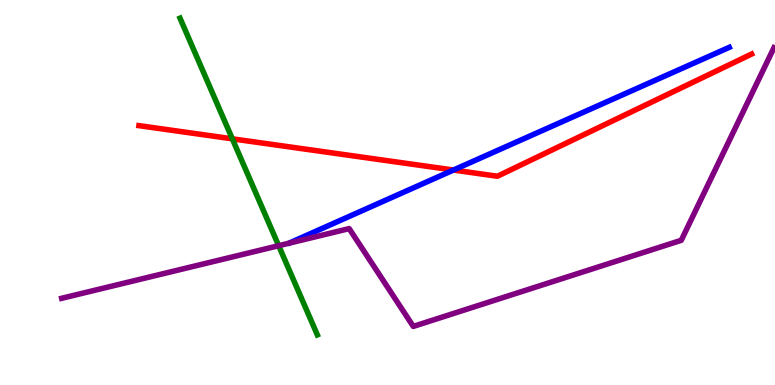[{'lines': ['blue', 'red'], 'intersections': [{'x': 5.85, 'y': 5.58}]}, {'lines': ['green', 'red'], 'intersections': [{'x': 3.0, 'y': 6.39}]}, {'lines': ['purple', 'red'], 'intersections': []}, {'lines': ['blue', 'green'], 'intersections': []}, {'lines': ['blue', 'purple'], 'intersections': []}, {'lines': ['green', 'purple'], 'intersections': [{'x': 3.6, 'y': 3.62}]}]